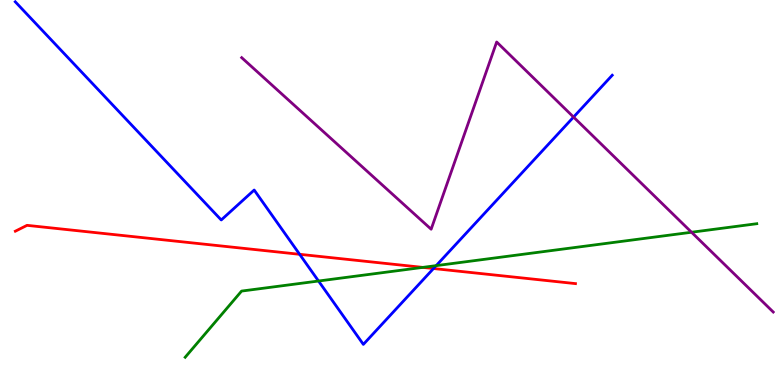[{'lines': ['blue', 'red'], 'intersections': [{'x': 3.87, 'y': 3.39}, {'x': 5.59, 'y': 3.03}]}, {'lines': ['green', 'red'], 'intersections': [{'x': 5.46, 'y': 3.05}]}, {'lines': ['purple', 'red'], 'intersections': []}, {'lines': ['blue', 'green'], 'intersections': [{'x': 4.11, 'y': 2.7}, {'x': 5.63, 'y': 3.1}]}, {'lines': ['blue', 'purple'], 'intersections': [{'x': 7.4, 'y': 6.96}]}, {'lines': ['green', 'purple'], 'intersections': [{'x': 8.92, 'y': 3.97}]}]